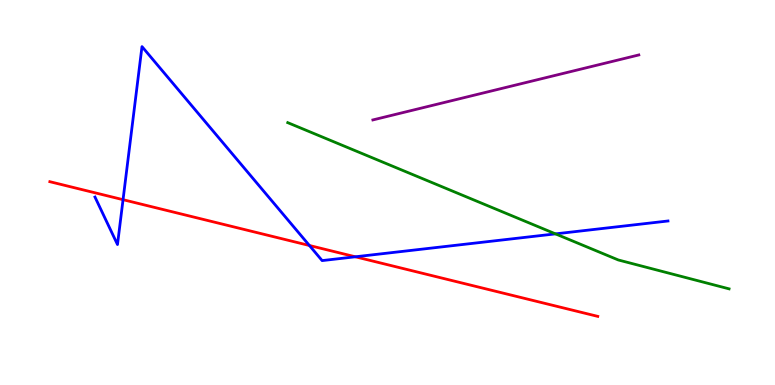[{'lines': ['blue', 'red'], 'intersections': [{'x': 1.59, 'y': 4.81}, {'x': 3.99, 'y': 3.62}, {'x': 4.59, 'y': 3.33}]}, {'lines': ['green', 'red'], 'intersections': []}, {'lines': ['purple', 'red'], 'intersections': []}, {'lines': ['blue', 'green'], 'intersections': [{'x': 7.17, 'y': 3.93}]}, {'lines': ['blue', 'purple'], 'intersections': []}, {'lines': ['green', 'purple'], 'intersections': []}]